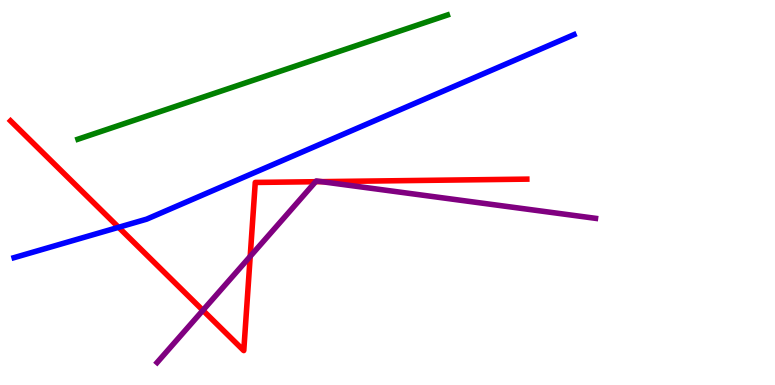[{'lines': ['blue', 'red'], 'intersections': [{'x': 1.53, 'y': 4.1}]}, {'lines': ['green', 'red'], 'intersections': []}, {'lines': ['purple', 'red'], 'intersections': [{'x': 2.62, 'y': 1.94}, {'x': 3.23, 'y': 3.34}, {'x': 4.07, 'y': 5.28}, {'x': 4.15, 'y': 5.28}]}, {'lines': ['blue', 'green'], 'intersections': []}, {'lines': ['blue', 'purple'], 'intersections': []}, {'lines': ['green', 'purple'], 'intersections': []}]